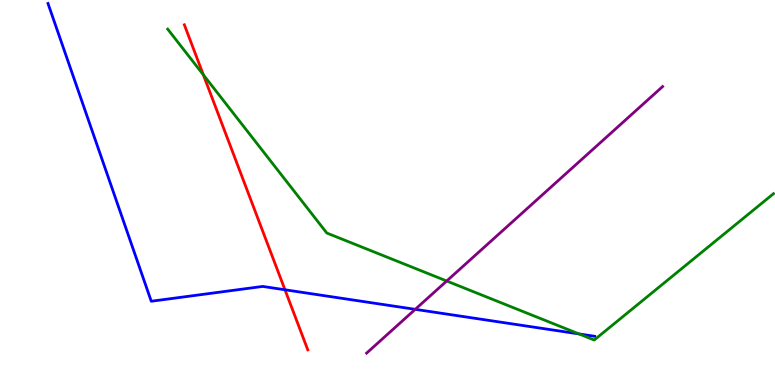[{'lines': ['blue', 'red'], 'intersections': [{'x': 3.68, 'y': 2.47}]}, {'lines': ['green', 'red'], 'intersections': [{'x': 2.62, 'y': 8.06}]}, {'lines': ['purple', 'red'], 'intersections': []}, {'lines': ['blue', 'green'], 'intersections': [{'x': 7.47, 'y': 1.33}]}, {'lines': ['blue', 'purple'], 'intersections': [{'x': 5.36, 'y': 1.97}]}, {'lines': ['green', 'purple'], 'intersections': [{'x': 5.76, 'y': 2.7}]}]